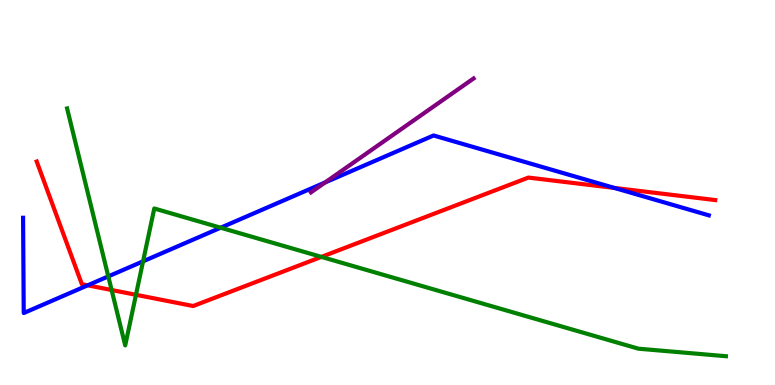[{'lines': ['blue', 'red'], 'intersections': [{'x': 1.13, 'y': 2.59}, {'x': 7.93, 'y': 5.12}]}, {'lines': ['green', 'red'], 'intersections': [{'x': 1.44, 'y': 2.47}, {'x': 1.75, 'y': 2.34}, {'x': 4.15, 'y': 3.33}]}, {'lines': ['purple', 'red'], 'intersections': []}, {'lines': ['blue', 'green'], 'intersections': [{'x': 1.4, 'y': 2.82}, {'x': 1.85, 'y': 3.21}, {'x': 2.85, 'y': 4.09}]}, {'lines': ['blue', 'purple'], 'intersections': [{'x': 4.19, 'y': 5.26}]}, {'lines': ['green', 'purple'], 'intersections': []}]